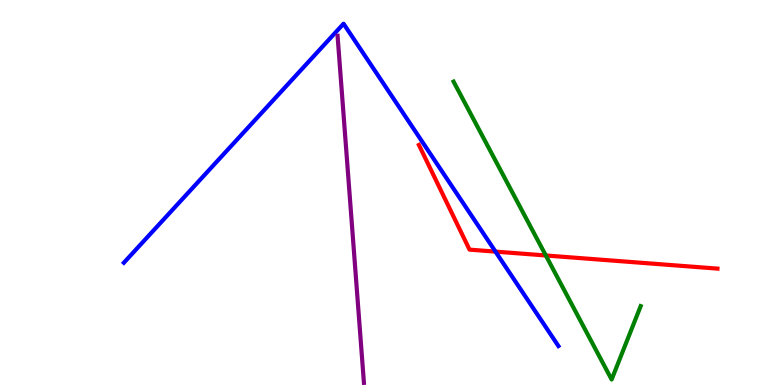[{'lines': ['blue', 'red'], 'intersections': [{'x': 6.39, 'y': 3.46}]}, {'lines': ['green', 'red'], 'intersections': [{'x': 7.04, 'y': 3.36}]}, {'lines': ['purple', 'red'], 'intersections': []}, {'lines': ['blue', 'green'], 'intersections': []}, {'lines': ['blue', 'purple'], 'intersections': []}, {'lines': ['green', 'purple'], 'intersections': []}]